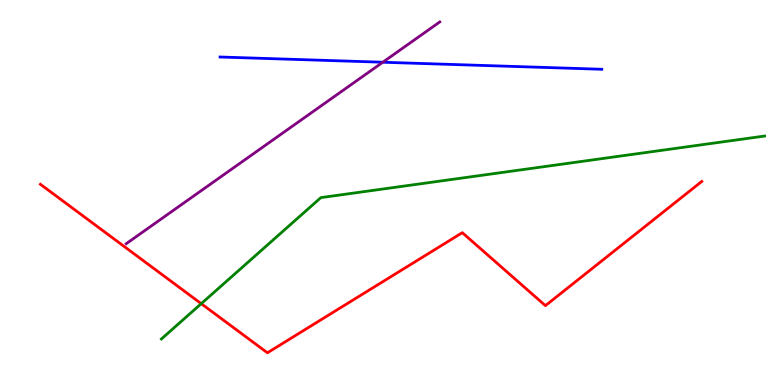[{'lines': ['blue', 'red'], 'intersections': []}, {'lines': ['green', 'red'], 'intersections': [{'x': 2.6, 'y': 2.11}]}, {'lines': ['purple', 'red'], 'intersections': []}, {'lines': ['blue', 'green'], 'intersections': []}, {'lines': ['blue', 'purple'], 'intersections': [{'x': 4.94, 'y': 8.38}]}, {'lines': ['green', 'purple'], 'intersections': []}]